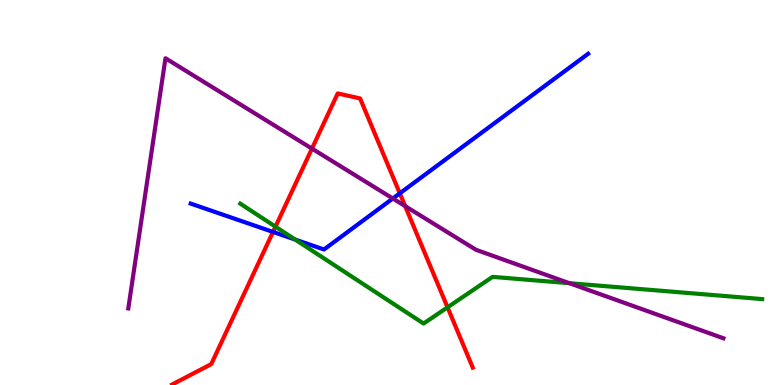[{'lines': ['blue', 'red'], 'intersections': [{'x': 3.52, 'y': 3.98}, {'x': 5.16, 'y': 4.98}]}, {'lines': ['green', 'red'], 'intersections': [{'x': 3.55, 'y': 4.11}, {'x': 5.77, 'y': 2.02}]}, {'lines': ['purple', 'red'], 'intersections': [{'x': 4.03, 'y': 6.14}, {'x': 5.23, 'y': 4.65}]}, {'lines': ['blue', 'green'], 'intersections': [{'x': 3.81, 'y': 3.78}]}, {'lines': ['blue', 'purple'], 'intersections': [{'x': 5.07, 'y': 4.84}]}, {'lines': ['green', 'purple'], 'intersections': [{'x': 7.35, 'y': 2.64}]}]